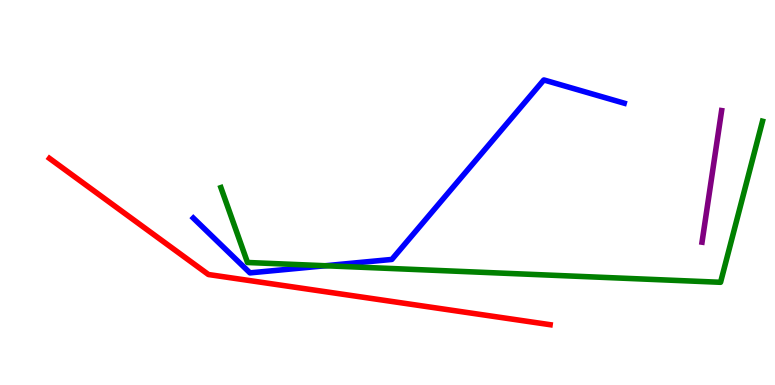[{'lines': ['blue', 'red'], 'intersections': []}, {'lines': ['green', 'red'], 'intersections': []}, {'lines': ['purple', 'red'], 'intersections': []}, {'lines': ['blue', 'green'], 'intersections': [{'x': 4.2, 'y': 3.1}]}, {'lines': ['blue', 'purple'], 'intersections': []}, {'lines': ['green', 'purple'], 'intersections': []}]